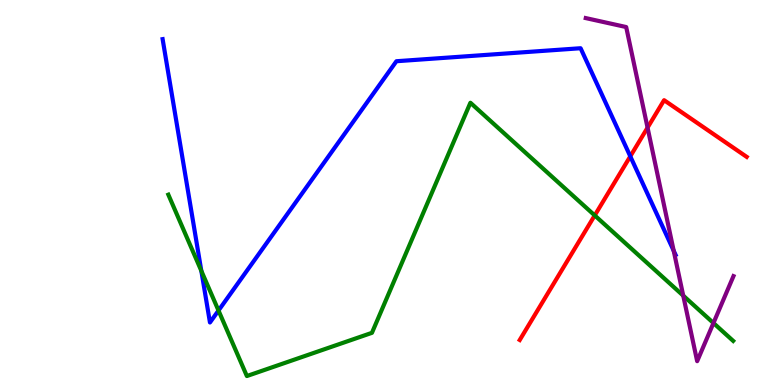[{'lines': ['blue', 'red'], 'intersections': [{'x': 8.13, 'y': 5.94}]}, {'lines': ['green', 'red'], 'intersections': [{'x': 7.67, 'y': 4.4}]}, {'lines': ['purple', 'red'], 'intersections': [{'x': 8.36, 'y': 6.68}]}, {'lines': ['blue', 'green'], 'intersections': [{'x': 2.6, 'y': 2.96}, {'x': 2.82, 'y': 1.93}]}, {'lines': ['blue', 'purple'], 'intersections': [{'x': 8.69, 'y': 3.49}]}, {'lines': ['green', 'purple'], 'intersections': [{'x': 8.82, 'y': 2.32}, {'x': 9.21, 'y': 1.61}]}]